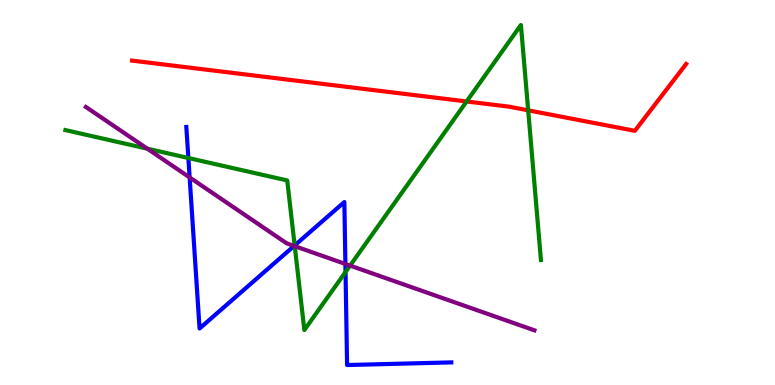[{'lines': ['blue', 'red'], 'intersections': []}, {'lines': ['green', 'red'], 'intersections': [{'x': 6.02, 'y': 7.36}, {'x': 6.82, 'y': 7.13}]}, {'lines': ['purple', 'red'], 'intersections': []}, {'lines': ['blue', 'green'], 'intersections': [{'x': 2.43, 'y': 5.9}, {'x': 3.8, 'y': 3.63}, {'x': 4.46, 'y': 2.93}]}, {'lines': ['blue', 'purple'], 'intersections': [{'x': 2.45, 'y': 5.39}, {'x': 3.79, 'y': 3.61}, {'x': 4.46, 'y': 3.14}]}, {'lines': ['green', 'purple'], 'intersections': [{'x': 1.9, 'y': 6.14}, {'x': 3.8, 'y': 3.61}, {'x': 4.52, 'y': 3.1}]}]